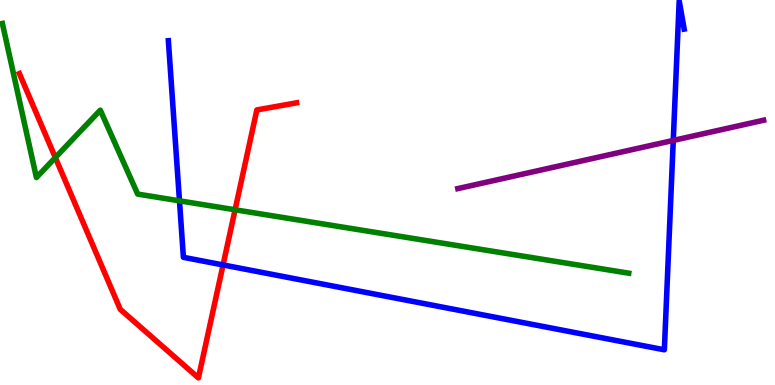[{'lines': ['blue', 'red'], 'intersections': [{'x': 2.88, 'y': 3.12}]}, {'lines': ['green', 'red'], 'intersections': [{'x': 0.714, 'y': 5.91}, {'x': 3.03, 'y': 4.55}]}, {'lines': ['purple', 'red'], 'intersections': []}, {'lines': ['blue', 'green'], 'intersections': [{'x': 2.32, 'y': 4.78}]}, {'lines': ['blue', 'purple'], 'intersections': [{'x': 8.69, 'y': 6.35}]}, {'lines': ['green', 'purple'], 'intersections': []}]